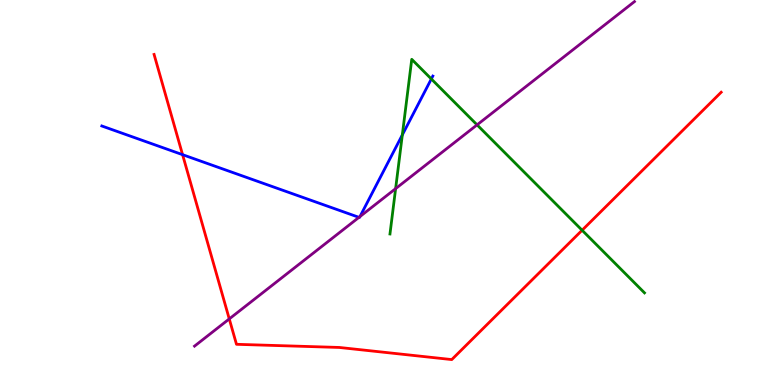[{'lines': ['blue', 'red'], 'intersections': [{'x': 2.36, 'y': 5.98}]}, {'lines': ['green', 'red'], 'intersections': [{'x': 7.51, 'y': 4.02}]}, {'lines': ['purple', 'red'], 'intersections': [{'x': 2.96, 'y': 1.72}]}, {'lines': ['blue', 'green'], 'intersections': [{'x': 5.19, 'y': 6.5}, {'x': 5.57, 'y': 7.95}]}, {'lines': ['blue', 'purple'], 'intersections': [{'x': 4.63, 'y': 4.35}, {'x': 4.64, 'y': 4.38}]}, {'lines': ['green', 'purple'], 'intersections': [{'x': 5.1, 'y': 5.1}, {'x': 6.16, 'y': 6.76}]}]